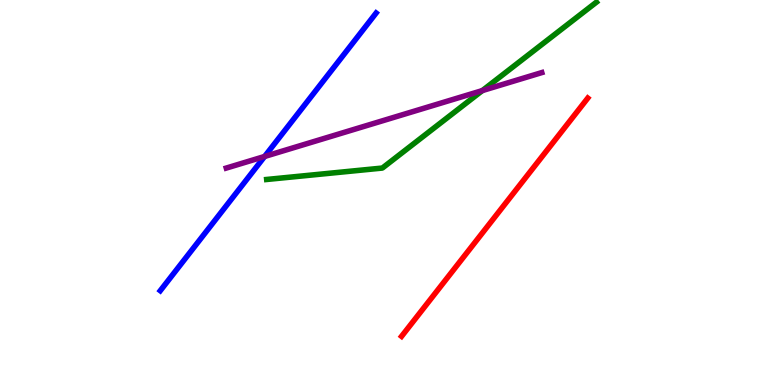[{'lines': ['blue', 'red'], 'intersections': []}, {'lines': ['green', 'red'], 'intersections': []}, {'lines': ['purple', 'red'], 'intersections': []}, {'lines': ['blue', 'green'], 'intersections': []}, {'lines': ['blue', 'purple'], 'intersections': [{'x': 3.41, 'y': 5.94}]}, {'lines': ['green', 'purple'], 'intersections': [{'x': 6.22, 'y': 7.65}]}]